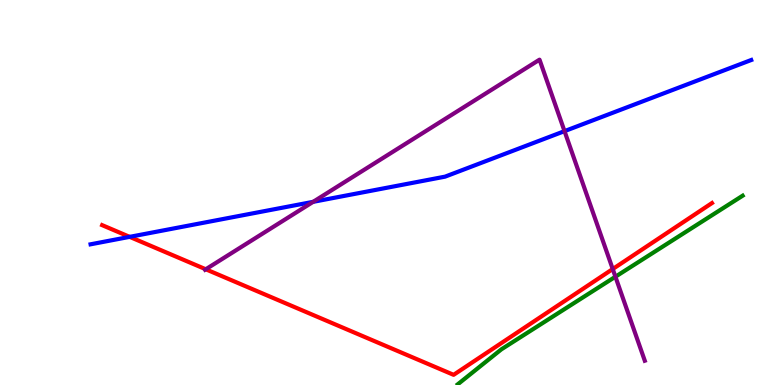[{'lines': ['blue', 'red'], 'intersections': [{'x': 1.67, 'y': 3.85}]}, {'lines': ['green', 'red'], 'intersections': []}, {'lines': ['purple', 'red'], 'intersections': [{'x': 2.66, 'y': 3.01}, {'x': 7.91, 'y': 3.01}]}, {'lines': ['blue', 'green'], 'intersections': []}, {'lines': ['blue', 'purple'], 'intersections': [{'x': 4.04, 'y': 4.76}, {'x': 7.28, 'y': 6.59}]}, {'lines': ['green', 'purple'], 'intersections': [{'x': 7.94, 'y': 2.81}]}]